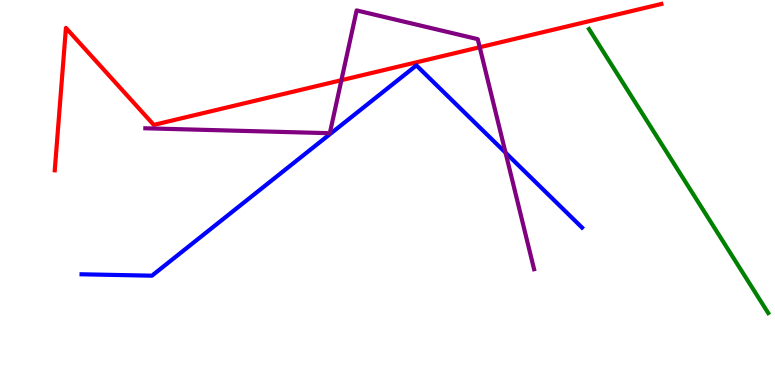[{'lines': ['blue', 'red'], 'intersections': []}, {'lines': ['green', 'red'], 'intersections': []}, {'lines': ['purple', 'red'], 'intersections': [{'x': 4.41, 'y': 7.92}, {'x': 6.19, 'y': 8.77}]}, {'lines': ['blue', 'green'], 'intersections': []}, {'lines': ['blue', 'purple'], 'intersections': [{'x': 6.52, 'y': 6.03}]}, {'lines': ['green', 'purple'], 'intersections': []}]